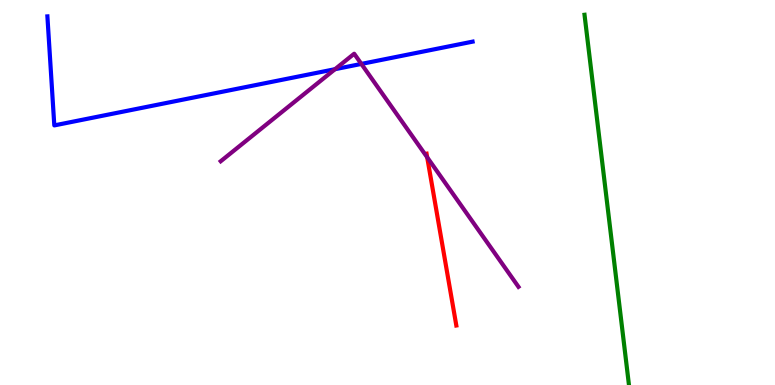[{'lines': ['blue', 'red'], 'intersections': []}, {'lines': ['green', 'red'], 'intersections': []}, {'lines': ['purple', 'red'], 'intersections': [{'x': 5.51, 'y': 5.91}]}, {'lines': ['blue', 'green'], 'intersections': []}, {'lines': ['blue', 'purple'], 'intersections': [{'x': 4.32, 'y': 8.2}, {'x': 4.66, 'y': 8.34}]}, {'lines': ['green', 'purple'], 'intersections': []}]